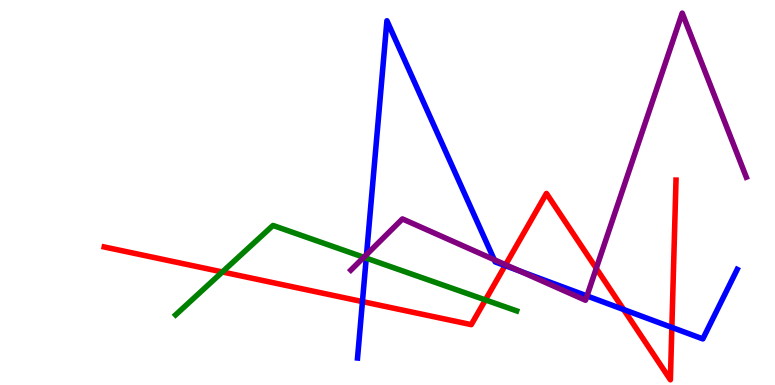[{'lines': ['blue', 'red'], 'intersections': [{'x': 4.68, 'y': 2.17}, {'x': 6.52, 'y': 3.1}, {'x': 8.05, 'y': 1.96}, {'x': 8.67, 'y': 1.5}]}, {'lines': ['green', 'red'], 'intersections': [{'x': 2.87, 'y': 2.94}, {'x': 6.26, 'y': 2.21}]}, {'lines': ['purple', 'red'], 'intersections': [{'x': 6.52, 'y': 3.12}, {'x': 7.69, 'y': 3.03}]}, {'lines': ['blue', 'green'], 'intersections': [{'x': 4.73, 'y': 3.3}]}, {'lines': ['blue', 'purple'], 'intersections': [{'x': 4.73, 'y': 3.39}, {'x': 6.38, 'y': 3.25}, {'x': 6.7, 'y': 2.96}, {'x': 7.57, 'y': 2.31}]}, {'lines': ['green', 'purple'], 'intersections': [{'x': 4.69, 'y': 3.32}]}]